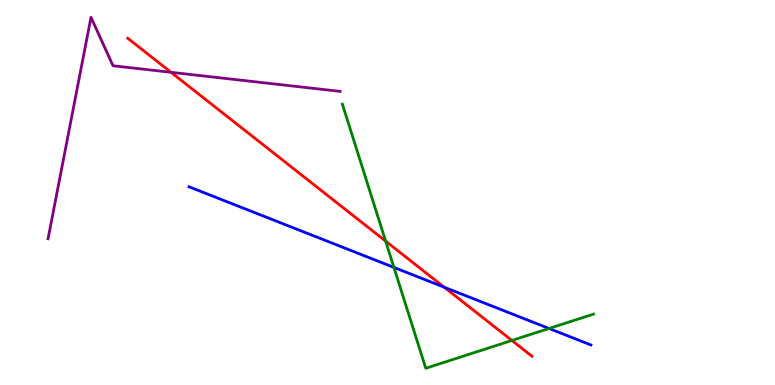[{'lines': ['blue', 'red'], 'intersections': [{'x': 5.73, 'y': 2.54}]}, {'lines': ['green', 'red'], 'intersections': [{'x': 4.98, 'y': 3.74}, {'x': 6.61, 'y': 1.16}]}, {'lines': ['purple', 'red'], 'intersections': [{'x': 2.21, 'y': 8.12}]}, {'lines': ['blue', 'green'], 'intersections': [{'x': 5.08, 'y': 3.05}, {'x': 7.08, 'y': 1.47}]}, {'lines': ['blue', 'purple'], 'intersections': []}, {'lines': ['green', 'purple'], 'intersections': []}]